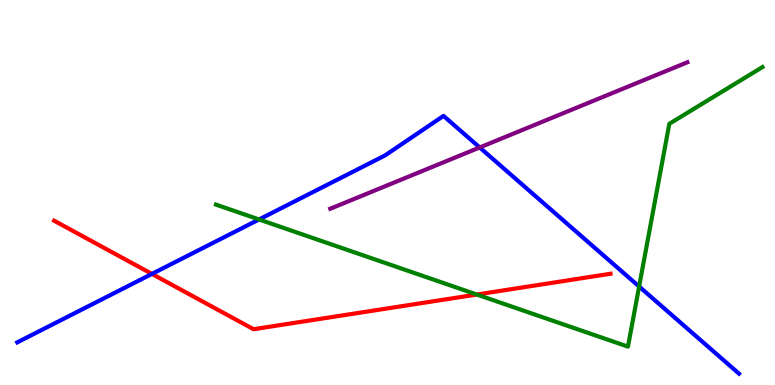[{'lines': ['blue', 'red'], 'intersections': [{'x': 1.96, 'y': 2.89}]}, {'lines': ['green', 'red'], 'intersections': [{'x': 6.15, 'y': 2.35}]}, {'lines': ['purple', 'red'], 'intersections': []}, {'lines': ['blue', 'green'], 'intersections': [{'x': 3.34, 'y': 4.3}, {'x': 8.25, 'y': 2.56}]}, {'lines': ['blue', 'purple'], 'intersections': [{'x': 6.19, 'y': 6.17}]}, {'lines': ['green', 'purple'], 'intersections': []}]